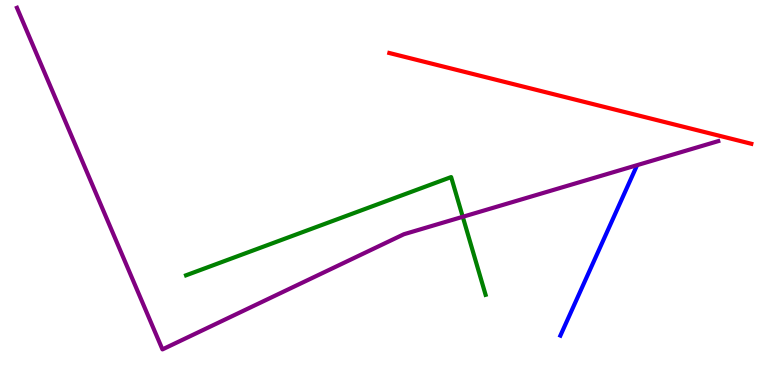[{'lines': ['blue', 'red'], 'intersections': []}, {'lines': ['green', 'red'], 'intersections': []}, {'lines': ['purple', 'red'], 'intersections': []}, {'lines': ['blue', 'green'], 'intersections': []}, {'lines': ['blue', 'purple'], 'intersections': []}, {'lines': ['green', 'purple'], 'intersections': [{'x': 5.97, 'y': 4.37}]}]